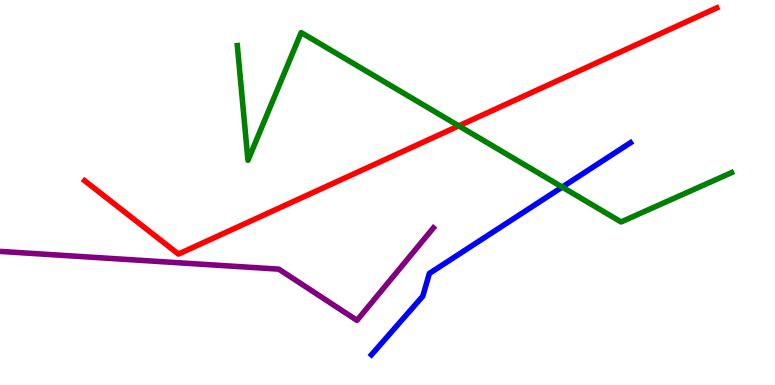[{'lines': ['blue', 'red'], 'intersections': []}, {'lines': ['green', 'red'], 'intersections': [{'x': 5.92, 'y': 6.73}]}, {'lines': ['purple', 'red'], 'intersections': []}, {'lines': ['blue', 'green'], 'intersections': [{'x': 7.25, 'y': 5.14}]}, {'lines': ['blue', 'purple'], 'intersections': []}, {'lines': ['green', 'purple'], 'intersections': []}]